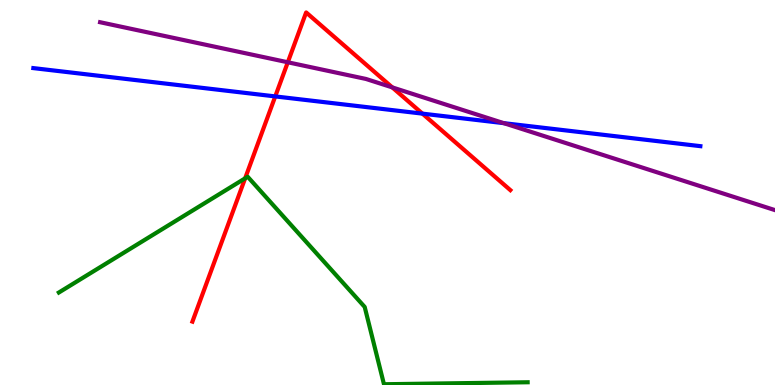[{'lines': ['blue', 'red'], 'intersections': [{'x': 3.55, 'y': 7.5}, {'x': 5.45, 'y': 7.05}]}, {'lines': ['green', 'red'], 'intersections': [{'x': 3.16, 'y': 5.37}]}, {'lines': ['purple', 'red'], 'intersections': [{'x': 3.71, 'y': 8.38}, {'x': 5.06, 'y': 7.73}]}, {'lines': ['blue', 'green'], 'intersections': []}, {'lines': ['blue', 'purple'], 'intersections': [{'x': 6.5, 'y': 6.8}]}, {'lines': ['green', 'purple'], 'intersections': []}]